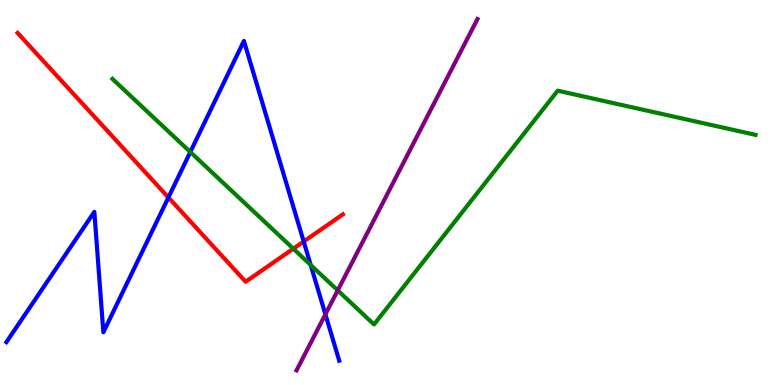[{'lines': ['blue', 'red'], 'intersections': [{'x': 2.17, 'y': 4.87}, {'x': 3.92, 'y': 3.73}]}, {'lines': ['green', 'red'], 'intersections': [{'x': 3.78, 'y': 3.54}]}, {'lines': ['purple', 'red'], 'intersections': []}, {'lines': ['blue', 'green'], 'intersections': [{'x': 2.46, 'y': 6.05}, {'x': 4.01, 'y': 3.12}]}, {'lines': ['blue', 'purple'], 'intersections': [{'x': 4.2, 'y': 1.84}]}, {'lines': ['green', 'purple'], 'intersections': [{'x': 4.36, 'y': 2.46}]}]